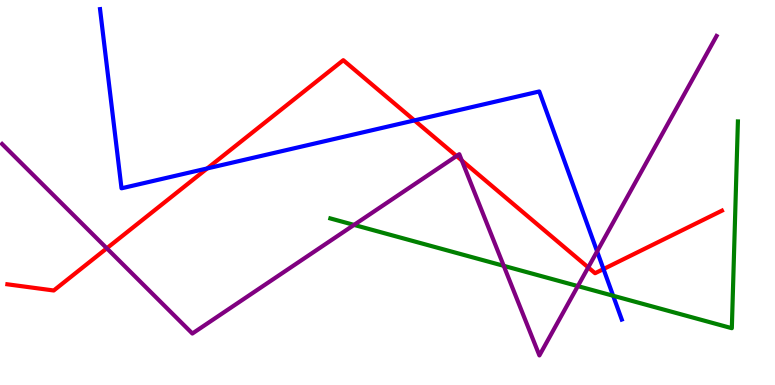[{'lines': ['blue', 'red'], 'intersections': [{'x': 2.67, 'y': 5.62}, {'x': 5.35, 'y': 6.87}, {'x': 7.79, 'y': 3.01}]}, {'lines': ['green', 'red'], 'intersections': []}, {'lines': ['purple', 'red'], 'intersections': [{'x': 1.38, 'y': 3.55}, {'x': 5.89, 'y': 5.95}, {'x': 5.96, 'y': 5.83}, {'x': 7.59, 'y': 3.05}]}, {'lines': ['blue', 'green'], 'intersections': [{'x': 7.91, 'y': 2.32}]}, {'lines': ['blue', 'purple'], 'intersections': [{'x': 7.7, 'y': 3.47}]}, {'lines': ['green', 'purple'], 'intersections': [{'x': 4.57, 'y': 4.16}, {'x': 6.5, 'y': 3.1}, {'x': 7.46, 'y': 2.57}]}]